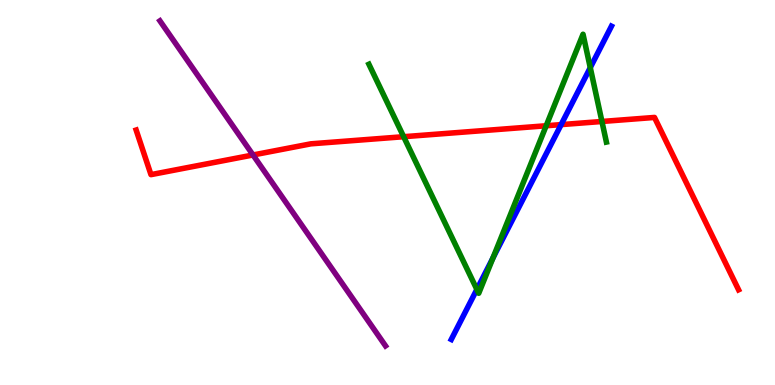[{'lines': ['blue', 'red'], 'intersections': [{'x': 7.24, 'y': 6.76}]}, {'lines': ['green', 'red'], 'intersections': [{'x': 5.21, 'y': 6.45}, {'x': 7.05, 'y': 6.73}, {'x': 7.77, 'y': 6.84}]}, {'lines': ['purple', 'red'], 'intersections': [{'x': 3.26, 'y': 5.97}]}, {'lines': ['blue', 'green'], 'intersections': [{'x': 6.15, 'y': 2.48}, {'x': 6.36, 'y': 3.3}, {'x': 7.62, 'y': 8.24}]}, {'lines': ['blue', 'purple'], 'intersections': []}, {'lines': ['green', 'purple'], 'intersections': []}]